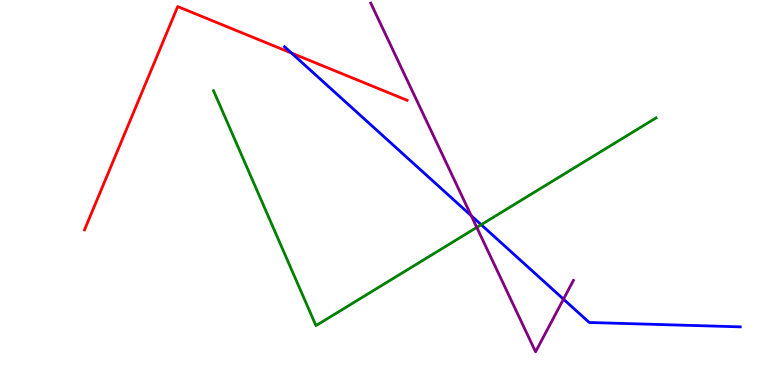[{'lines': ['blue', 'red'], 'intersections': [{'x': 3.76, 'y': 8.62}]}, {'lines': ['green', 'red'], 'intersections': []}, {'lines': ['purple', 'red'], 'intersections': []}, {'lines': ['blue', 'green'], 'intersections': [{'x': 6.21, 'y': 4.16}]}, {'lines': ['blue', 'purple'], 'intersections': [{'x': 6.08, 'y': 4.4}, {'x': 7.27, 'y': 2.23}]}, {'lines': ['green', 'purple'], 'intersections': [{'x': 6.15, 'y': 4.09}]}]